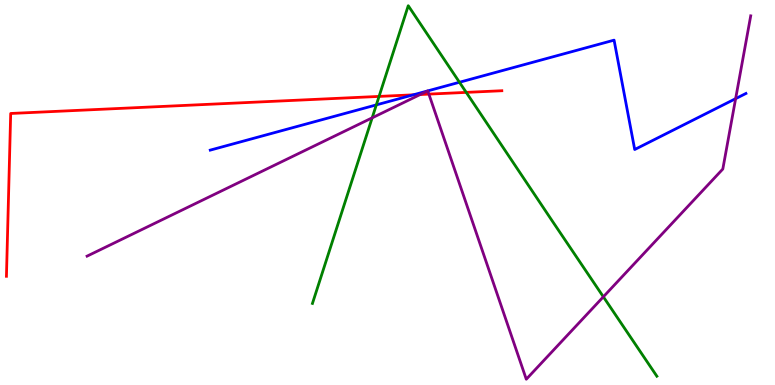[{'lines': ['blue', 'red'], 'intersections': [{'x': 5.33, 'y': 7.54}]}, {'lines': ['green', 'red'], 'intersections': [{'x': 4.89, 'y': 7.5}, {'x': 6.02, 'y': 7.6}]}, {'lines': ['purple', 'red'], 'intersections': [{'x': 5.42, 'y': 7.55}, {'x': 5.53, 'y': 7.56}]}, {'lines': ['blue', 'green'], 'intersections': [{'x': 4.86, 'y': 7.28}, {'x': 5.93, 'y': 7.86}]}, {'lines': ['blue', 'purple'], 'intersections': [{'x': 5.52, 'y': 7.64}, {'x': 5.52, 'y': 7.64}, {'x': 9.49, 'y': 7.44}]}, {'lines': ['green', 'purple'], 'intersections': [{'x': 4.8, 'y': 6.94}, {'x': 7.79, 'y': 2.29}]}]